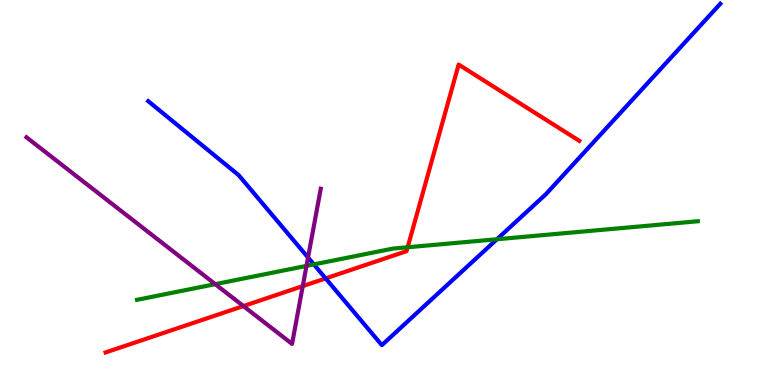[{'lines': ['blue', 'red'], 'intersections': [{'x': 4.2, 'y': 2.77}]}, {'lines': ['green', 'red'], 'intersections': [{'x': 5.26, 'y': 3.58}]}, {'lines': ['purple', 'red'], 'intersections': [{'x': 3.14, 'y': 2.05}, {'x': 3.91, 'y': 2.57}]}, {'lines': ['blue', 'green'], 'intersections': [{'x': 4.05, 'y': 3.13}, {'x': 6.41, 'y': 3.79}]}, {'lines': ['blue', 'purple'], 'intersections': [{'x': 3.97, 'y': 3.31}]}, {'lines': ['green', 'purple'], 'intersections': [{'x': 2.78, 'y': 2.62}, {'x': 3.95, 'y': 3.09}]}]